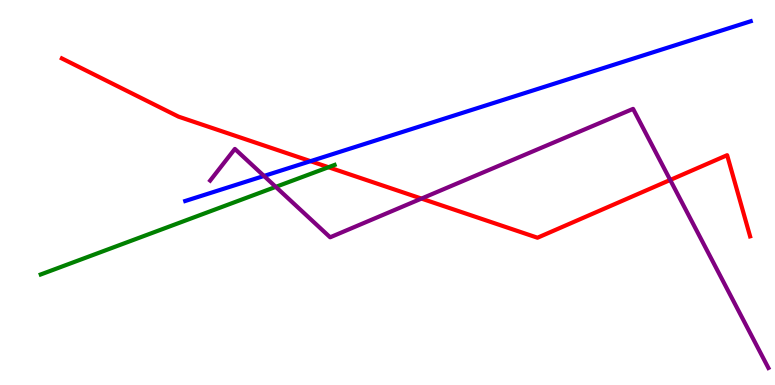[{'lines': ['blue', 'red'], 'intersections': [{'x': 4.01, 'y': 5.81}]}, {'lines': ['green', 'red'], 'intersections': [{'x': 4.24, 'y': 5.66}]}, {'lines': ['purple', 'red'], 'intersections': [{'x': 5.44, 'y': 4.84}, {'x': 8.65, 'y': 5.33}]}, {'lines': ['blue', 'green'], 'intersections': []}, {'lines': ['blue', 'purple'], 'intersections': [{'x': 3.41, 'y': 5.43}]}, {'lines': ['green', 'purple'], 'intersections': [{'x': 3.56, 'y': 5.15}]}]